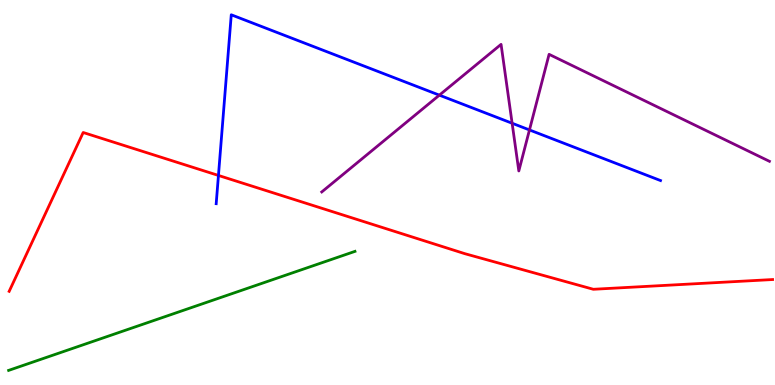[{'lines': ['blue', 'red'], 'intersections': [{'x': 2.82, 'y': 5.44}]}, {'lines': ['green', 'red'], 'intersections': []}, {'lines': ['purple', 'red'], 'intersections': []}, {'lines': ['blue', 'green'], 'intersections': []}, {'lines': ['blue', 'purple'], 'intersections': [{'x': 5.67, 'y': 7.53}, {'x': 6.61, 'y': 6.8}, {'x': 6.83, 'y': 6.62}]}, {'lines': ['green', 'purple'], 'intersections': []}]